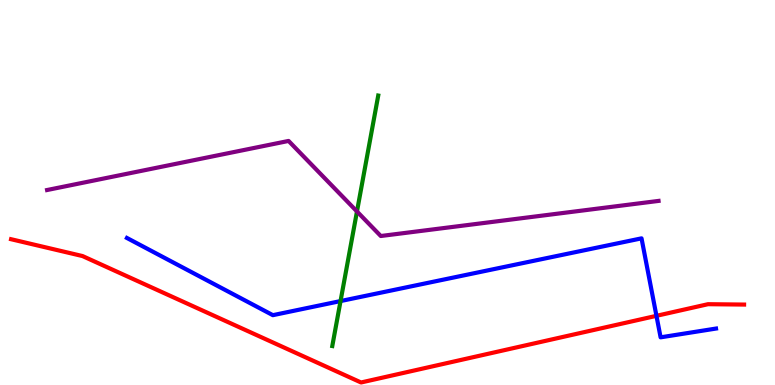[{'lines': ['blue', 'red'], 'intersections': [{'x': 8.47, 'y': 1.8}]}, {'lines': ['green', 'red'], 'intersections': []}, {'lines': ['purple', 'red'], 'intersections': []}, {'lines': ['blue', 'green'], 'intersections': [{'x': 4.39, 'y': 2.18}]}, {'lines': ['blue', 'purple'], 'intersections': []}, {'lines': ['green', 'purple'], 'intersections': [{'x': 4.61, 'y': 4.51}]}]